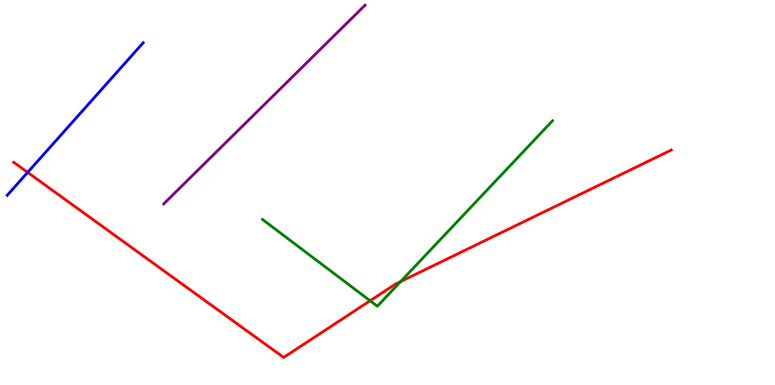[{'lines': ['blue', 'red'], 'intersections': [{'x': 0.357, 'y': 5.52}]}, {'lines': ['green', 'red'], 'intersections': [{'x': 4.78, 'y': 2.19}, {'x': 5.17, 'y': 2.69}]}, {'lines': ['purple', 'red'], 'intersections': []}, {'lines': ['blue', 'green'], 'intersections': []}, {'lines': ['blue', 'purple'], 'intersections': []}, {'lines': ['green', 'purple'], 'intersections': []}]